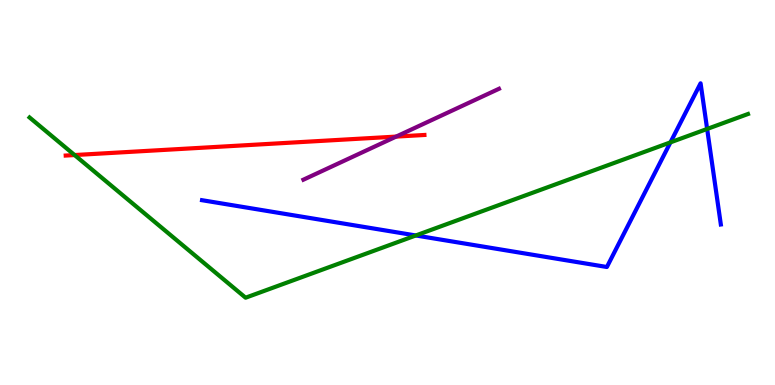[{'lines': ['blue', 'red'], 'intersections': []}, {'lines': ['green', 'red'], 'intersections': [{'x': 0.962, 'y': 5.97}]}, {'lines': ['purple', 'red'], 'intersections': [{'x': 5.11, 'y': 6.45}]}, {'lines': ['blue', 'green'], 'intersections': [{'x': 5.37, 'y': 3.88}, {'x': 8.65, 'y': 6.3}, {'x': 9.12, 'y': 6.65}]}, {'lines': ['blue', 'purple'], 'intersections': []}, {'lines': ['green', 'purple'], 'intersections': []}]